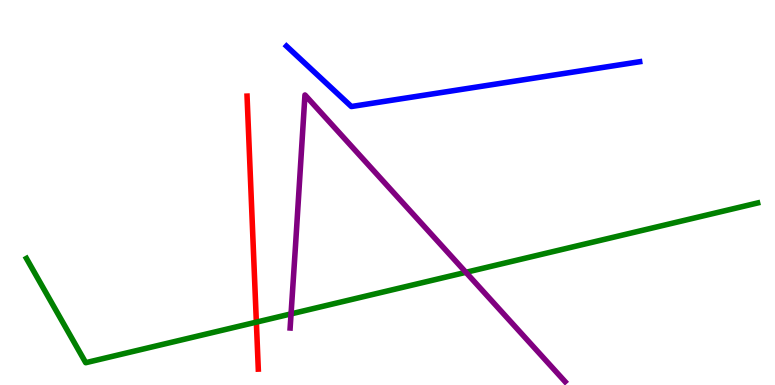[{'lines': ['blue', 'red'], 'intersections': []}, {'lines': ['green', 'red'], 'intersections': [{'x': 3.31, 'y': 1.63}]}, {'lines': ['purple', 'red'], 'intersections': []}, {'lines': ['blue', 'green'], 'intersections': []}, {'lines': ['blue', 'purple'], 'intersections': []}, {'lines': ['green', 'purple'], 'intersections': [{'x': 3.76, 'y': 1.85}, {'x': 6.01, 'y': 2.93}]}]